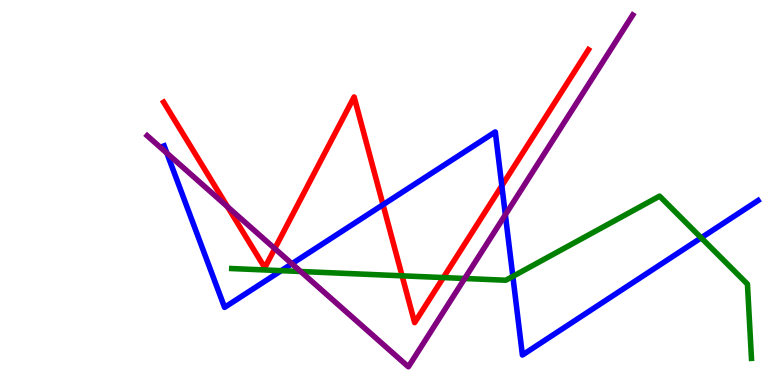[{'lines': ['blue', 'red'], 'intersections': [{'x': 4.94, 'y': 4.68}, {'x': 6.48, 'y': 5.18}]}, {'lines': ['green', 'red'], 'intersections': [{'x': 5.19, 'y': 2.84}, {'x': 5.72, 'y': 2.79}]}, {'lines': ['purple', 'red'], 'intersections': [{'x': 2.94, 'y': 4.63}, {'x': 3.55, 'y': 3.54}]}, {'lines': ['blue', 'green'], 'intersections': [{'x': 3.63, 'y': 2.97}, {'x': 6.62, 'y': 2.82}, {'x': 9.05, 'y': 3.82}]}, {'lines': ['blue', 'purple'], 'intersections': [{'x': 2.15, 'y': 6.02}, {'x': 3.77, 'y': 3.15}, {'x': 6.52, 'y': 4.42}]}, {'lines': ['green', 'purple'], 'intersections': [{'x': 3.88, 'y': 2.95}, {'x': 6.0, 'y': 2.77}]}]